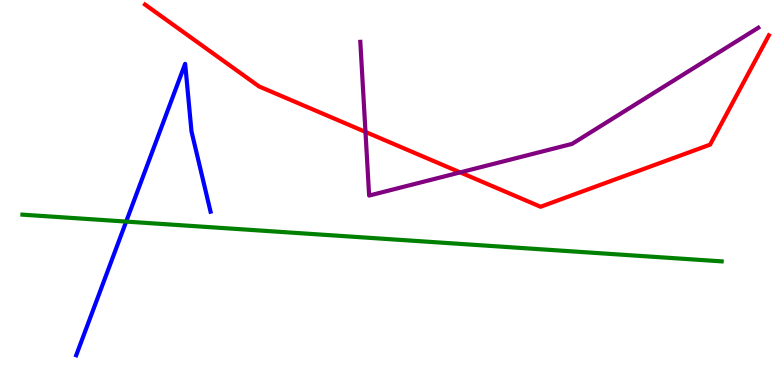[{'lines': ['blue', 'red'], 'intersections': []}, {'lines': ['green', 'red'], 'intersections': []}, {'lines': ['purple', 'red'], 'intersections': [{'x': 4.72, 'y': 6.57}, {'x': 5.94, 'y': 5.52}]}, {'lines': ['blue', 'green'], 'intersections': [{'x': 1.63, 'y': 4.24}]}, {'lines': ['blue', 'purple'], 'intersections': []}, {'lines': ['green', 'purple'], 'intersections': []}]